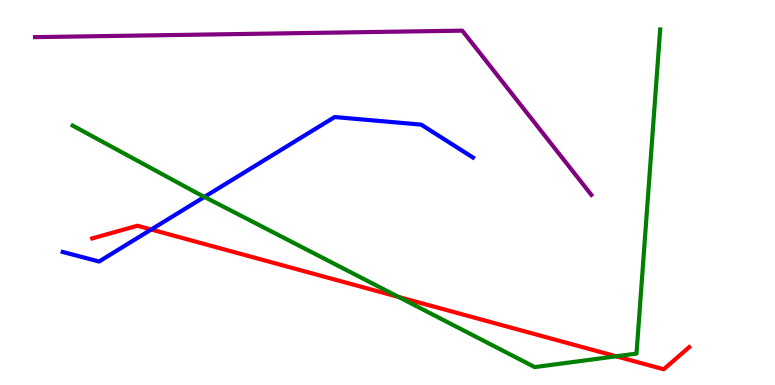[{'lines': ['blue', 'red'], 'intersections': [{'x': 1.95, 'y': 4.04}]}, {'lines': ['green', 'red'], 'intersections': [{'x': 5.14, 'y': 2.29}, {'x': 7.95, 'y': 0.745}]}, {'lines': ['purple', 'red'], 'intersections': []}, {'lines': ['blue', 'green'], 'intersections': [{'x': 2.64, 'y': 4.89}]}, {'lines': ['blue', 'purple'], 'intersections': []}, {'lines': ['green', 'purple'], 'intersections': []}]